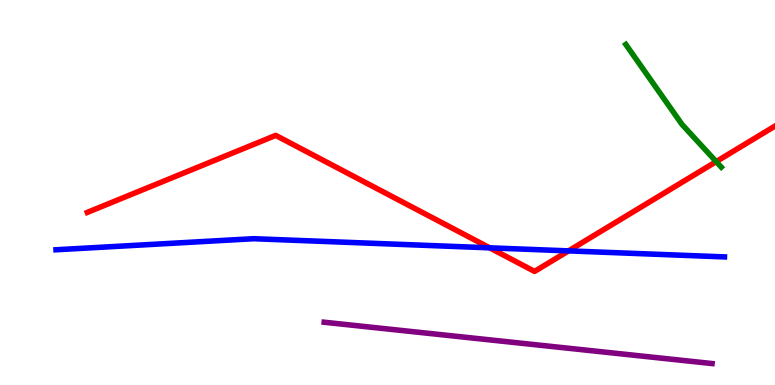[{'lines': ['blue', 'red'], 'intersections': [{'x': 6.32, 'y': 3.56}, {'x': 7.34, 'y': 3.48}]}, {'lines': ['green', 'red'], 'intersections': [{'x': 9.24, 'y': 5.8}]}, {'lines': ['purple', 'red'], 'intersections': []}, {'lines': ['blue', 'green'], 'intersections': []}, {'lines': ['blue', 'purple'], 'intersections': []}, {'lines': ['green', 'purple'], 'intersections': []}]